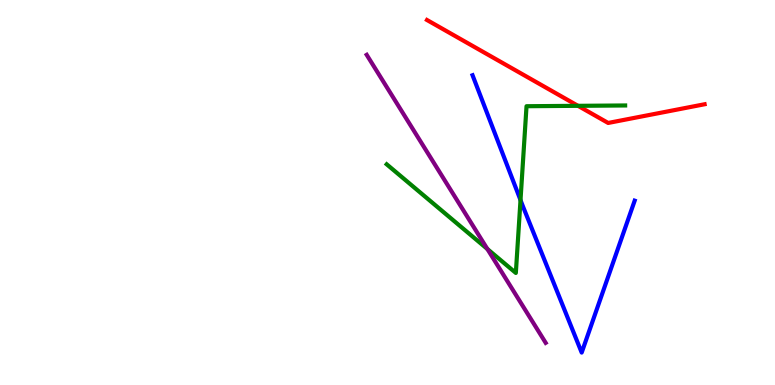[{'lines': ['blue', 'red'], 'intersections': []}, {'lines': ['green', 'red'], 'intersections': [{'x': 7.46, 'y': 7.25}]}, {'lines': ['purple', 'red'], 'intersections': []}, {'lines': ['blue', 'green'], 'intersections': [{'x': 6.72, 'y': 4.8}]}, {'lines': ['blue', 'purple'], 'intersections': []}, {'lines': ['green', 'purple'], 'intersections': [{'x': 6.29, 'y': 3.53}]}]